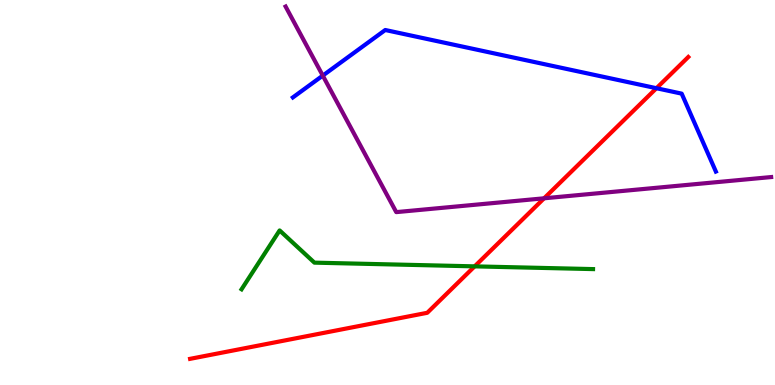[{'lines': ['blue', 'red'], 'intersections': [{'x': 8.47, 'y': 7.71}]}, {'lines': ['green', 'red'], 'intersections': [{'x': 6.12, 'y': 3.08}]}, {'lines': ['purple', 'red'], 'intersections': [{'x': 7.02, 'y': 4.85}]}, {'lines': ['blue', 'green'], 'intersections': []}, {'lines': ['blue', 'purple'], 'intersections': [{'x': 4.16, 'y': 8.04}]}, {'lines': ['green', 'purple'], 'intersections': []}]